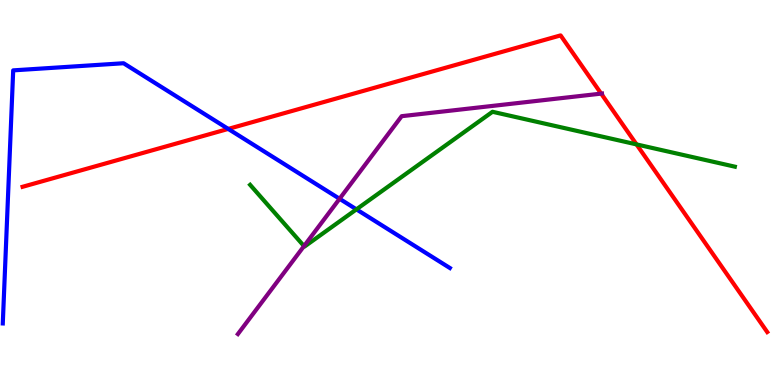[{'lines': ['blue', 'red'], 'intersections': [{'x': 2.95, 'y': 6.65}]}, {'lines': ['green', 'red'], 'intersections': [{'x': 8.21, 'y': 6.25}]}, {'lines': ['purple', 'red'], 'intersections': [{'x': 7.76, 'y': 7.57}]}, {'lines': ['blue', 'green'], 'intersections': [{'x': 4.6, 'y': 4.56}]}, {'lines': ['blue', 'purple'], 'intersections': [{'x': 4.38, 'y': 4.84}]}, {'lines': ['green', 'purple'], 'intersections': [{'x': 3.92, 'y': 3.61}]}]